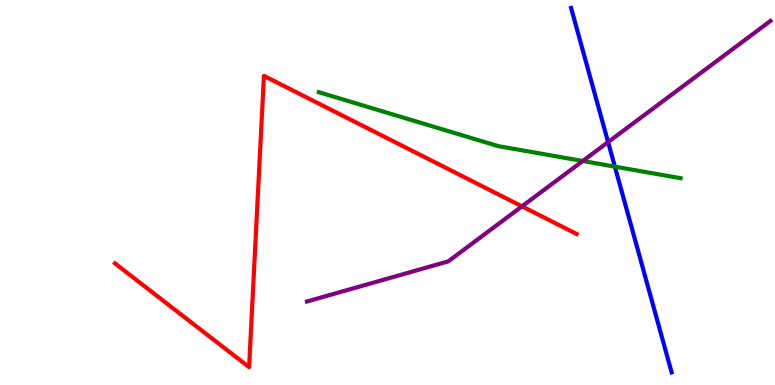[{'lines': ['blue', 'red'], 'intersections': []}, {'lines': ['green', 'red'], 'intersections': []}, {'lines': ['purple', 'red'], 'intersections': [{'x': 6.74, 'y': 4.64}]}, {'lines': ['blue', 'green'], 'intersections': [{'x': 7.93, 'y': 5.67}]}, {'lines': ['blue', 'purple'], 'intersections': [{'x': 7.85, 'y': 6.31}]}, {'lines': ['green', 'purple'], 'intersections': [{'x': 7.52, 'y': 5.82}]}]